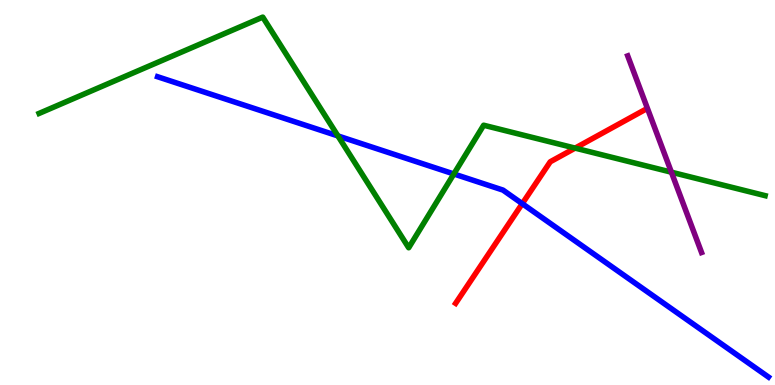[{'lines': ['blue', 'red'], 'intersections': [{'x': 6.74, 'y': 4.71}]}, {'lines': ['green', 'red'], 'intersections': [{'x': 7.42, 'y': 6.15}]}, {'lines': ['purple', 'red'], 'intersections': []}, {'lines': ['blue', 'green'], 'intersections': [{'x': 4.36, 'y': 6.47}, {'x': 5.86, 'y': 5.48}]}, {'lines': ['blue', 'purple'], 'intersections': []}, {'lines': ['green', 'purple'], 'intersections': [{'x': 8.66, 'y': 5.53}]}]